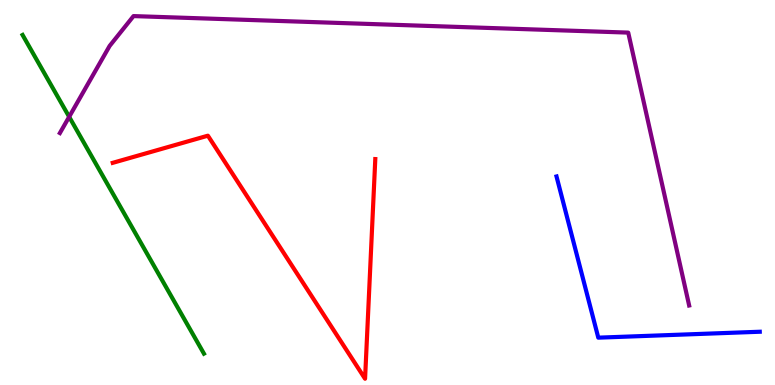[{'lines': ['blue', 'red'], 'intersections': []}, {'lines': ['green', 'red'], 'intersections': []}, {'lines': ['purple', 'red'], 'intersections': []}, {'lines': ['blue', 'green'], 'intersections': []}, {'lines': ['blue', 'purple'], 'intersections': []}, {'lines': ['green', 'purple'], 'intersections': [{'x': 0.892, 'y': 6.97}]}]